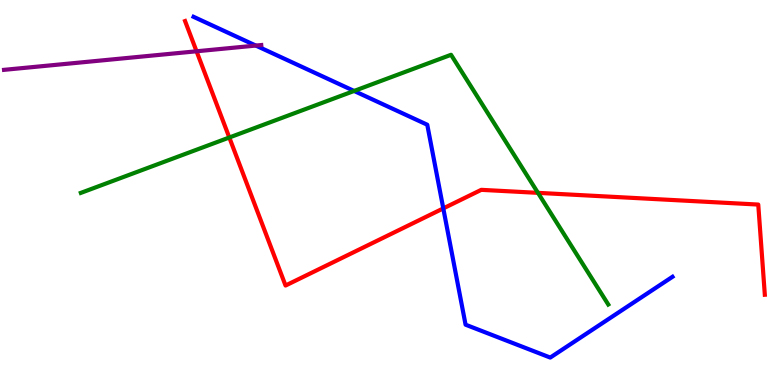[{'lines': ['blue', 'red'], 'intersections': [{'x': 5.72, 'y': 4.59}]}, {'lines': ['green', 'red'], 'intersections': [{'x': 2.96, 'y': 6.43}, {'x': 6.94, 'y': 4.99}]}, {'lines': ['purple', 'red'], 'intersections': [{'x': 2.54, 'y': 8.67}]}, {'lines': ['blue', 'green'], 'intersections': [{'x': 4.57, 'y': 7.64}]}, {'lines': ['blue', 'purple'], 'intersections': [{'x': 3.3, 'y': 8.82}]}, {'lines': ['green', 'purple'], 'intersections': []}]